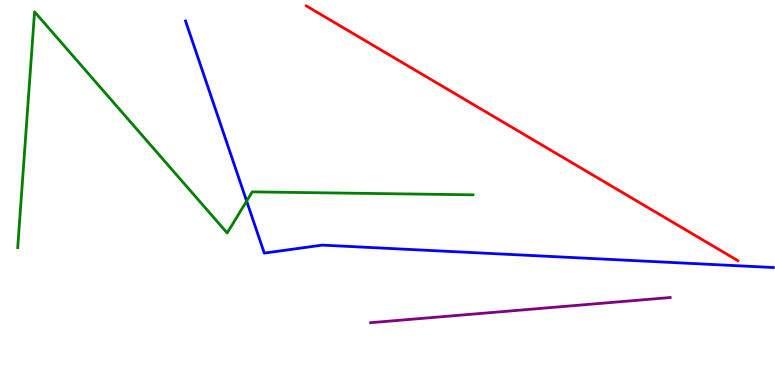[{'lines': ['blue', 'red'], 'intersections': []}, {'lines': ['green', 'red'], 'intersections': []}, {'lines': ['purple', 'red'], 'intersections': []}, {'lines': ['blue', 'green'], 'intersections': [{'x': 3.18, 'y': 4.78}]}, {'lines': ['blue', 'purple'], 'intersections': []}, {'lines': ['green', 'purple'], 'intersections': []}]